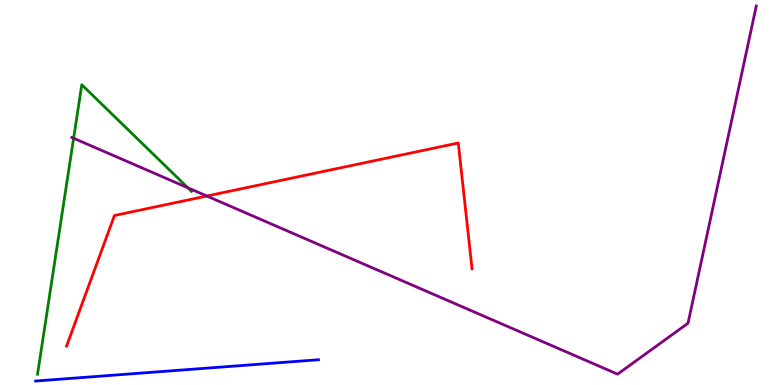[{'lines': ['blue', 'red'], 'intersections': []}, {'lines': ['green', 'red'], 'intersections': []}, {'lines': ['purple', 'red'], 'intersections': [{'x': 2.67, 'y': 4.91}]}, {'lines': ['blue', 'green'], 'intersections': []}, {'lines': ['blue', 'purple'], 'intersections': []}, {'lines': ['green', 'purple'], 'intersections': [{'x': 0.95, 'y': 6.41}, {'x': 2.42, 'y': 5.12}]}]